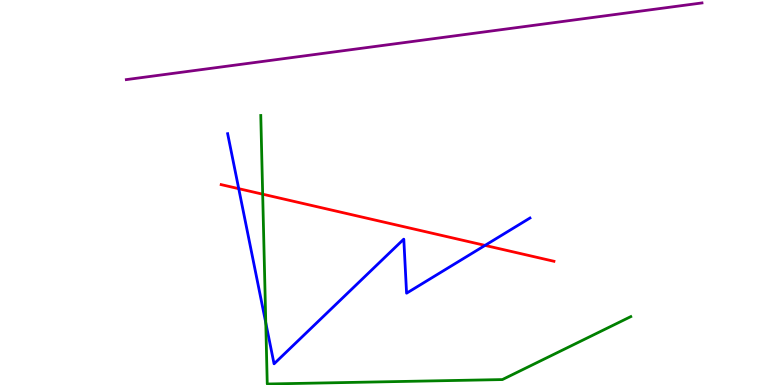[{'lines': ['blue', 'red'], 'intersections': [{'x': 3.08, 'y': 5.1}, {'x': 6.26, 'y': 3.63}]}, {'lines': ['green', 'red'], 'intersections': [{'x': 3.39, 'y': 4.96}]}, {'lines': ['purple', 'red'], 'intersections': []}, {'lines': ['blue', 'green'], 'intersections': [{'x': 3.43, 'y': 1.62}]}, {'lines': ['blue', 'purple'], 'intersections': []}, {'lines': ['green', 'purple'], 'intersections': []}]